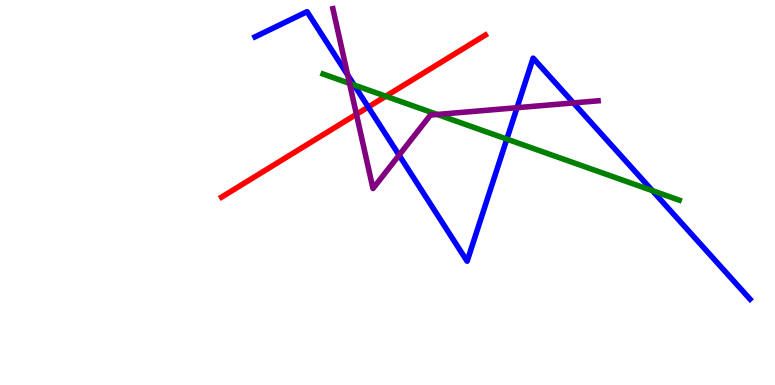[{'lines': ['blue', 'red'], 'intersections': [{'x': 4.75, 'y': 7.22}]}, {'lines': ['green', 'red'], 'intersections': [{'x': 4.98, 'y': 7.5}]}, {'lines': ['purple', 'red'], 'intersections': [{'x': 4.6, 'y': 7.03}]}, {'lines': ['blue', 'green'], 'intersections': [{'x': 4.57, 'y': 7.79}, {'x': 6.54, 'y': 6.39}, {'x': 8.42, 'y': 5.05}]}, {'lines': ['blue', 'purple'], 'intersections': [{'x': 4.49, 'y': 8.05}, {'x': 5.15, 'y': 5.97}, {'x': 6.67, 'y': 7.2}, {'x': 7.4, 'y': 7.33}]}, {'lines': ['green', 'purple'], 'intersections': [{'x': 4.51, 'y': 7.83}, {'x': 5.64, 'y': 7.03}]}]